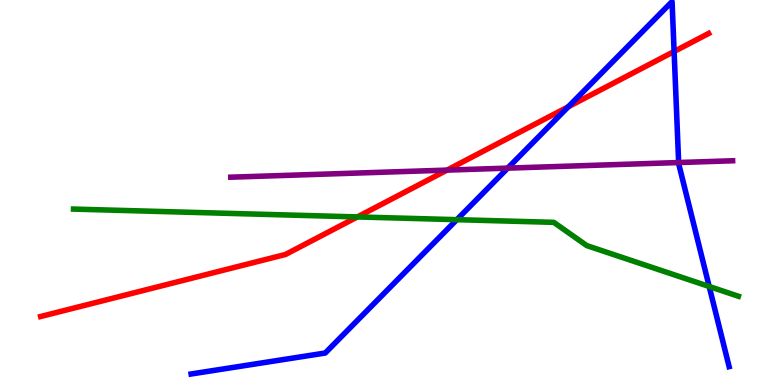[{'lines': ['blue', 'red'], 'intersections': [{'x': 7.33, 'y': 7.23}, {'x': 8.7, 'y': 8.66}]}, {'lines': ['green', 'red'], 'intersections': [{'x': 4.61, 'y': 4.37}]}, {'lines': ['purple', 'red'], 'intersections': [{'x': 5.77, 'y': 5.58}]}, {'lines': ['blue', 'green'], 'intersections': [{'x': 5.89, 'y': 4.29}, {'x': 9.15, 'y': 2.56}]}, {'lines': ['blue', 'purple'], 'intersections': [{'x': 6.55, 'y': 5.63}, {'x': 8.76, 'y': 5.78}]}, {'lines': ['green', 'purple'], 'intersections': []}]